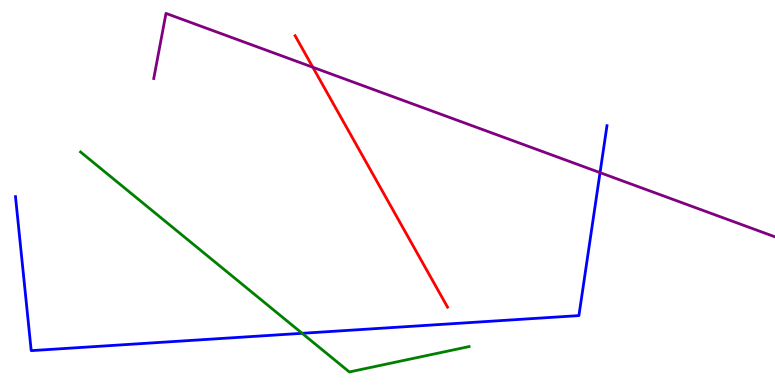[{'lines': ['blue', 'red'], 'intersections': []}, {'lines': ['green', 'red'], 'intersections': []}, {'lines': ['purple', 'red'], 'intersections': [{'x': 4.04, 'y': 8.25}]}, {'lines': ['blue', 'green'], 'intersections': [{'x': 3.9, 'y': 1.34}]}, {'lines': ['blue', 'purple'], 'intersections': [{'x': 7.74, 'y': 5.52}]}, {'lines': ['green', 'purple'], 'intersections': []}]